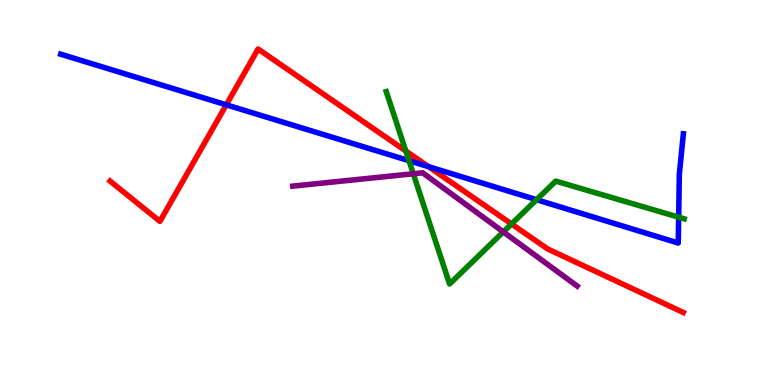[{'lines': ['blue', 'red'], 'intersections': [{'x': 2.92, 'y': 7.28}, {'x': 5.53, 'y': 5.67}]}, {'lines': ['green', 'red'], 'intersections': [{'x': 5.24, 'y': 6.08}, {'x': 6.6, 'y': 4.18}]}, {'lines': ['purple', 'red'], 'intersections': []}, {'lines': ['blue', 'green'], 'intersections': [{'x': 5.28, 'y': 5.83}, {'x': 6.92, 'y': 4.81}, {'x': 8.76, 'y': 4.36}]}, {'lines': ['blue', 'purple'], 'intersections': []}, {'lines': ['green', 'purple'], 'intersections': [{'x': 5.33, 'y': 5.49}, {'x': 6.49, 'y': 3.98}]}]